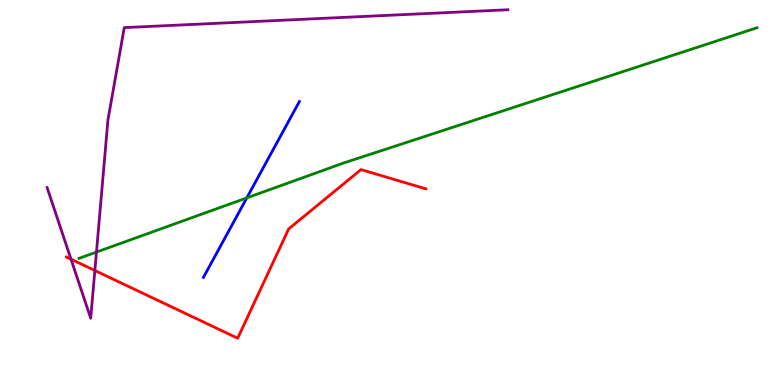[{'lines': ['blue', 'red'], 'intersections': []}, {'lines': ['green', 'red'], 'intersections': []}, {'lines': ['purple', 'red'], 'intersections': [{'x': 0.916, 'y': 3.27}, {'x': 1.22, 'y': 2.97}]}, {'lines': ['blue', 'green'], 'intersections': [{'x': 3.18, 'y': 4.86}]}, {'lines': ['blue', 'purple'], 'intersections': []}, {'lines': ['green', 'purple'], 'intersections': [{'x': 1.24, 'y': 3.45}]}]